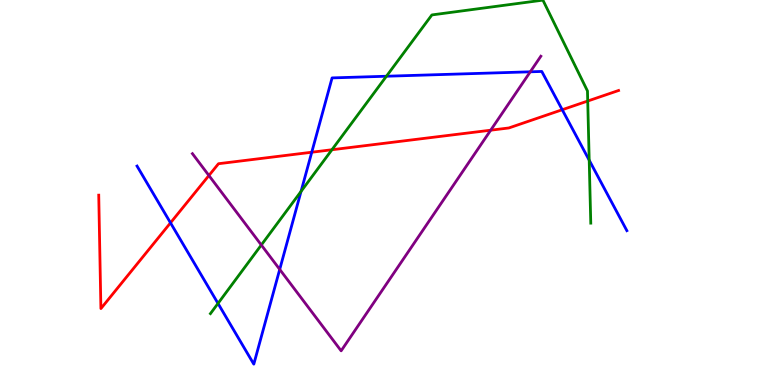[{'lines': ['blue', 'red'], 'intersections': [{'x': 2.2, 'y': 4.21}, {'x': 4.02, 'y': 6.05}, {'x': 7.25, 'y': 7.15}]}, {'lines': ['green', 'red'], 'intersections': [{'x': 4.28, 'y': 6.11}, {'x': 7.58, 'y': 7.38}]}, {'lines': ['purple', 'red'], 'intersections': [{'x': 2.7, 'y': 5.44}, {'x': 6.33, 'y': 6.62}]}, {'lines': ['blue', 'green'], 'intersections': [{'x': 2.81, 'y': 2.12}, {'x': 3.88, 'y': 5.03}, {'x': 4.99, 'y': 8.02}, {'x': 7.6, 'y': 5.84}]}, {'lines': ['blue', 'purple'], 'intersections': [{'x': 3.61, 'y': 3.0}, {'x': 6.84, 'y': 8.13}]}, {'lines': ['green', 'purple'], 'intersections': [{'x': 3.37, 'y': 3.64}]}]